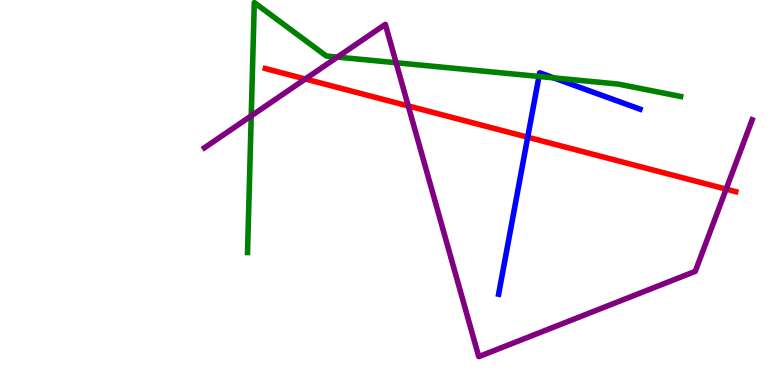[{'lines': ['blue', 'red'], 'intersections': [{'x': 6.81, 'y': 6.44}]}, {'lines': ['green', 'red'], 'intersections': []}, {'lines': ['purple', 'red'], 'intersections': [{'x': 3.94, 'y': 7.95}, {'x': 5.27, 'y': 7.25}, {'x': 9.37, 'y': 5.09}]}, {'lines': ['blue', 'green'], 'intersections': [{'x': 6.95, 'y': 8.01}, {'x': 7.14, 'y': 7.98}]}, {'lines': ['blue', 'purple'], 'intersections': []}, {'lines': ['green', 'purple'], 'intersections': [{'x': 3.24, 'y': 6.99}, {'x': 4.35, 'y': 8.52}, {'x': 5.11, 'y': 8.37}]}]